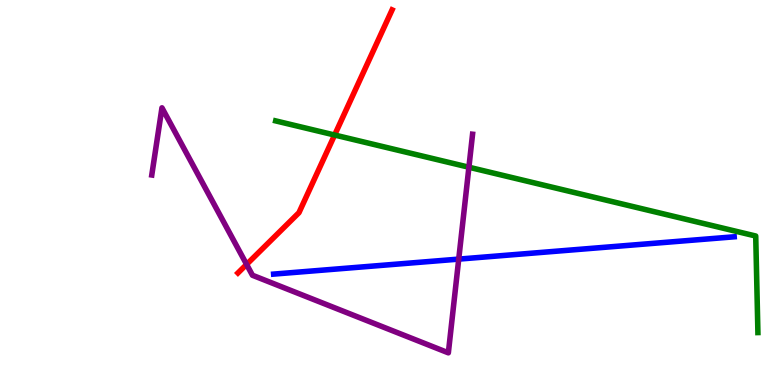[{'lines': ['blue', 'red'], 'intersections': []}, {'lines': ['green', 'red'], 'intersections': [{'x': 4.32, 'y': 6.49}]}, {'lines': ['purple', 'red'], 'intersections': [{'x': 3.18, 'y': 3.13}]}, {'lines': ['blue', 'green'], 'intersections': []}, {'lines': ['blue', 'purple'], 'intersections': [{'x': 5.92, 'y': 3.27}]}, {'lines': ['green', 'purple'], 'intersections': [{'x': 6.05, 'y': 5.66}]}]